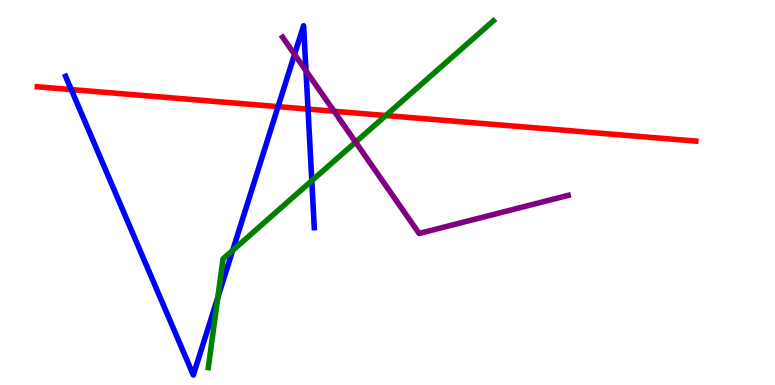[{'lines': ['blue', 'red'], 'intersections': [{'x': 0.919, 'y': 7.67}, {'x': 3.59, 'y': 7.23}, {'x': 3.97, 'y': 7.17}]}, {'lines': ['green', 'red'], 'intersections': [{'x': 4.98, 'y': 7.0}]}, {'lines': ['purple', 'red'], 'intersections': [{'x': 4.31, 'y': 7.11}]}, {'lines': ['blue', 'green'], 'intersections': [{'x': 2.81, 'y': 2.27}, {'x': 3.0, 'y': 3.5}, {'x': 4.02, 'y': 5.31}]}, {'lines': ['blue', 'purple'], 'intersections': [{'x': 3.8, 'y': 8.59}, {'x': 3.95, 'y': 8.16}]}, {'lines': ['green', 'purple'], 'intersections': [{'x': 4.59, 'y': 6.31}]}]